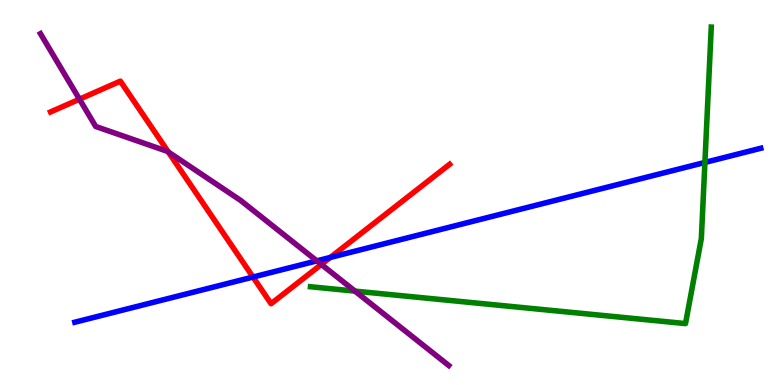[{'lines': ['blue', 'red'], 'intersections': [{'x': 3.26, 'y': 2.8}, {'x': 4.26, 'y': 3.31}]}, {'lines': ['green', 'red'], 'intersections': []}, {'lines': ['purple', 'red'], 'intersections': [{'x': 1.03, 'y': 7.42}, {'x': 2.17, 'y': 6.05}, {'x': 4.15, 'y': 3.13}]}, {'lines': ['blue', 'green'], 'intersections': [{'x': 9.1, 'y': 5.78}]}, {'lines': ['blue', 'purple'], 'intersections': [{'x': 4.09, 'y': 3.22}]}, {'lines': ['green', 'purple'], 'intersections': [{'x': 4.58, 'y': 2.44}]}]